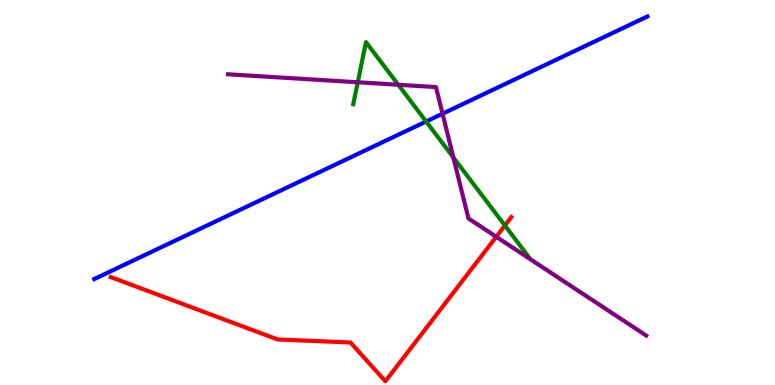[{'lines': ['blue', 'red'], 'intersections': []}, {'lines': ['green', 'red'], 'intersections': [{'x': 6.51, 'y': 4.14}]}, {'lines': ['purple', 'red'], 'intersections': [{'x': 6.4, 'y': 3.85}]}, {'lines': ['blue', 'green'], 'intersections': [{'x': 5.5, 'y': 6.84}]}, {'lines': ['blue', 'purple'], 'intersections': [{'x': 5.71, 'y': 7.05}]}, {'lines': ['green', 'purple'], 'intersections': [{'x': 4.62, 'y': 7.86}, {'x': 5.14, 'y': 7.8}, {'x': 5.85, 'y': 5.91}]}]